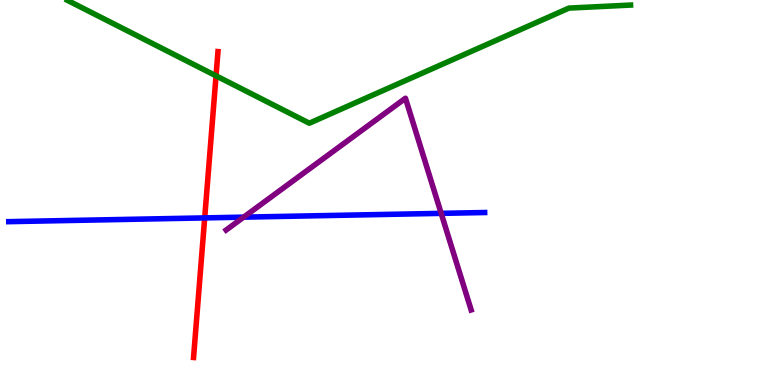[{'lines': ['blue', 'red'], 'intersections': [{'x': 2.64, 'y': 4.34}]}, {'lines': ['green', 'red'], 'intersections': [{'x': 2.79, 'y': 8.03}]}, {'lines': ['purple', 'red'], 'intersections': []}, {'lines': ['blue', 'green'], 'intersections': []}, {'lines': ['blue', 'purple'], 'intersections': [{'x': 3.14, 'y': 4.36}, {'x': 5.69, 'y': 4.46}]}, {'lines': ['green', 'purple'], 'intersections': []}]